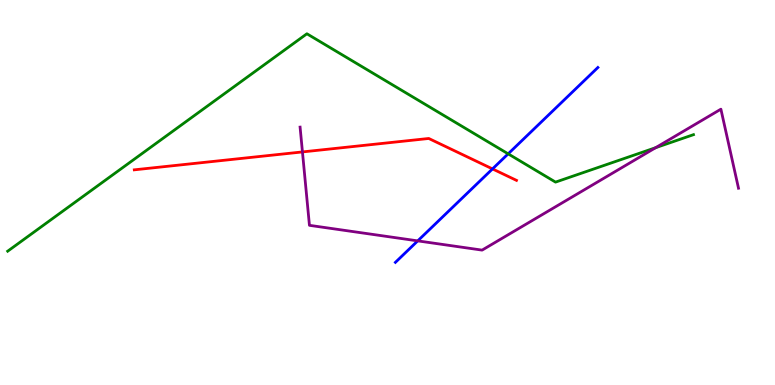[{'lines': ['blue', 'red'], 'intersections': [{'x': 6.35, 'y': 5.61}]}, {'lines': ['green', 'red'], 'intersections': []}, {'lines': ['purple', 'red'], 'intersections': [{'x': 3.9, 'y': 6.05}]}, {'lines': ['blue', 'green'], 'intersections': [{'x': 6.56, 'y': 6.0}]}, {'lines': ['blue', 'purple'], 'intersections': [{'x': 5.39, 'y': 3.74}]}, {'lines': ['green', 'purple'], 'intersections': [{'x': 8.46, 'y': 6.16}]}]